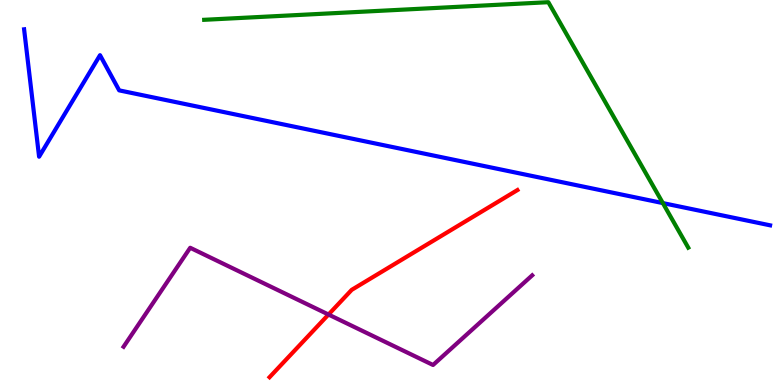[{'lines': ['blue', 'red'], 'intersections': []}, {'lines': ['green', 'red'], 'intersections': []}, {'lines': ['purple', 'red'], 'intersections': [{'x': 4.24, 'y': 1.83}]}, {'lines': ['blue', 'green'], 'intersections': [{'x': 8.55, 'y': 4.72}]}, {'lines': ['blue', 'purple'], 'intersections': []}, {'lines': ['green', 'purple'], 'intersections': []}]